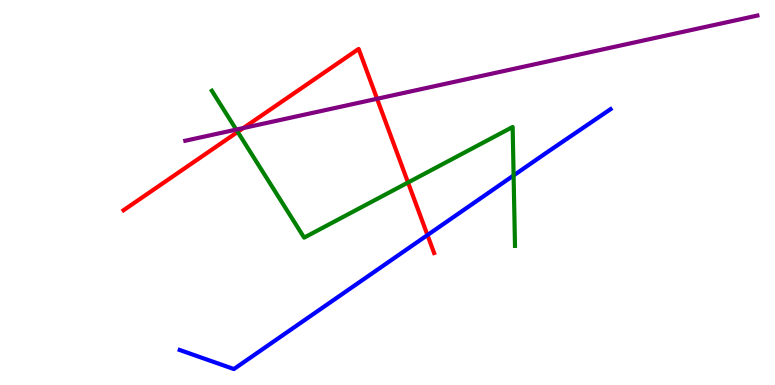[{'lines': ['blue', 'red'], 'intersections': [{'x': 5.52, 'y': 3.89}]}, {'lines': ['green', 'red'], 'intersections': [{'x': 3.07, 'y': 6.57}, {'x': 5.26, 'y': 5.26}]}, {'lines': ['purple', 'red'], 'intersections': [{'x': 3.14, 'y': 6.67}, {'x': 4.87, 'y': 7.43}]}, {'lines': ['blue', 'green'], 'intersections': [{'x': 6.63, 'y': 5.44}]}, {'lines': ['blue', 'purple'], 'intersections': []}, {'lines': ['green', 'purple'], 'intersections': [{'x': 3.05, 'y': 6.63}]}]